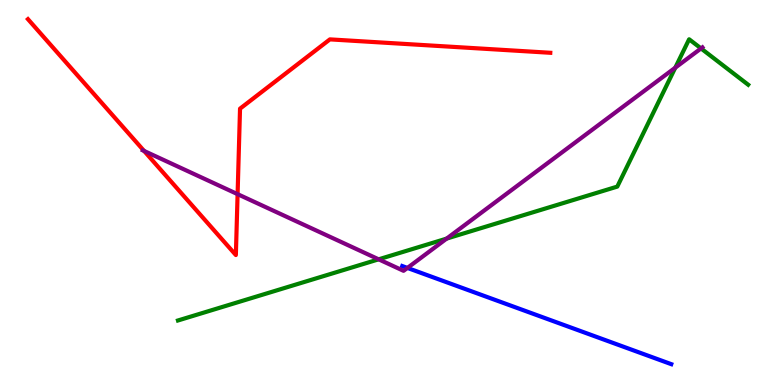[{'lines': ['blue', 'red'], 'intersections': []}, {'lines': ['green', 'red'], 'intersections': []}, {'lines': ['purple', 'red'], 'intersections': [{'x': 1.86, 'y': 6.08}, {'x': 3.07, 'y': 4.96}]}, {'lines': ['blue', 'green'], 'intersections': []}, {'lines': ['blue', 'purple'], 'intersections': [{'x': 5.26, 'y': 3.04}]}, {'lines': ['green', 'purple'], 'intersections': [{'x': 4.89, 'y': 3.26}, {'x': 5.76, 'y': 3.8}, {'x': 8.71, 'y': 8.24}, {'x': 9.05, 'y': 8.74}]}]